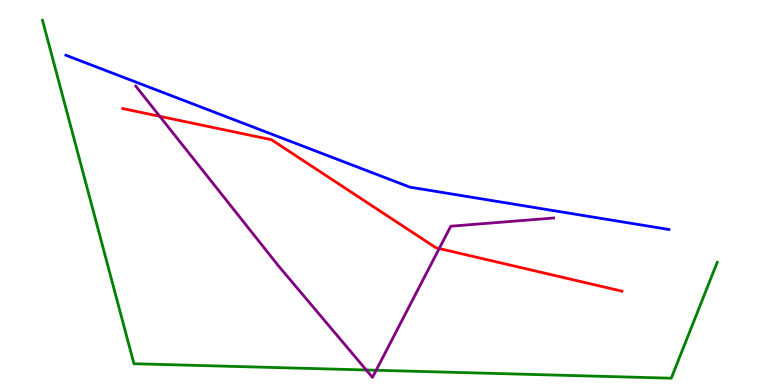[{'lines': ['blue', 'red'], 'intersections': []}, {'lines': ['green', 'red'], 'intersections': []}, {'lines': ['purple', 'red'], 'intersections': [{'x': 2.06, 'y': 6.98}, {'x': 5.67, 'y': 3.54}]}, {'lines': ['blue', 'green'], 'intersections': []}, {'lines': ['blue', 'purple'], 'intersections': []}, {'lines': ['green', 'purple'], 'intersections': [{'x': 4.73, 'y': 0.39}, {'x': 4.85, 'y': 0.383}]}]